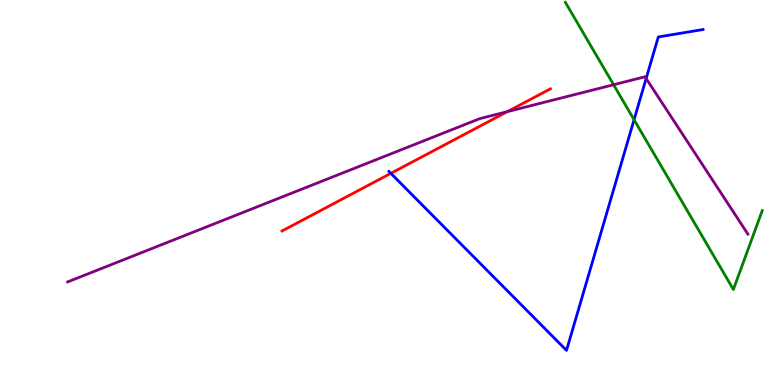[{'lines': ['blue', 'red'], 'intersections': [{'x': 5.04, 'y': 5.5}]}, {'lines': ['green', 'red'], 'intersections': []}, {'lines': ['purple', 'red'], 'intersections': [{'x': 6.55, 'y': 7.1}]}, {'lines': ['blue', 'green'], 'intersections': [{'x': 8.18, 'y': 6.89}]}, {'lines': ['blue', 'purple'], 'intersections': [{'x': 8.34, 'y': 7.96}]}, {'lines': ['green', 'purple'], 'intersections': [{'x': 7.92, 'y': 7.8}]}]